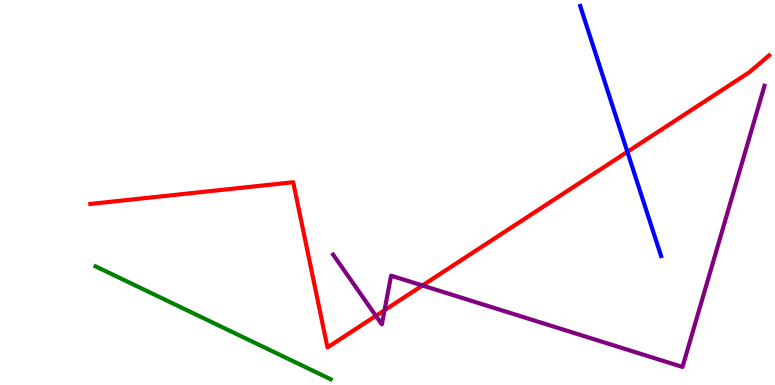[{'lines': ['blue', 'red'], 'intersections': [{'x': 8.1, 'y': 6.06}]}, {'lines': ['green', 'red'], 'intersections': []}, {'lines': ['purple', 'red'], 'intersections': [{'x': 4.85, 'y': 1.8}, {'x': 4.96, 'y': 1.94}, {'x': 5.45, 'y': 2.58}]}, {'lines': ['blue', 'green'], 'intersections': []}, {'lines': ['blue', 'purple'], 'intersections': []}, {'lines': ['green', 'purple'], 'intersections': []}]